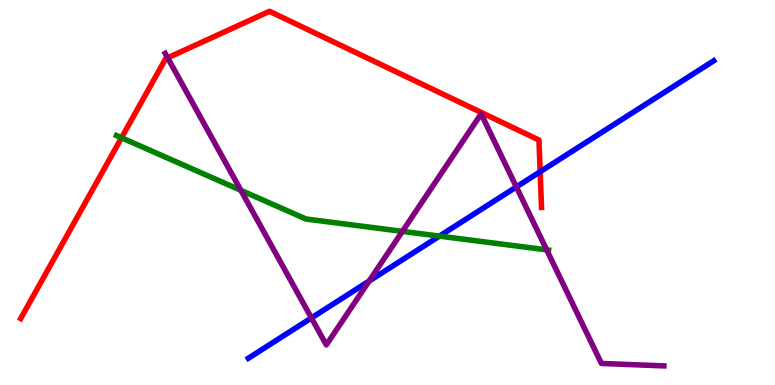[{'lines': ['blue', 'red'], 'intersections': [{'x': 6.97, 'y': 5.54}]}, {'lines': ['green', 'red'], 'intersections': [{'x': 1.57, 'y': 6.42}]}, {'lines': ['purple', 'red'], 'intersections': [{'x': 2.16, 'y': 8.5}]}, {'lines': ['blue', 'green'], 'intersections': [{'x': 5.67, 'y': 3.87}]}, {'lines': ['blue', 'purple'], 'intersections': [{'x': 4.02, 'y': 1.74}, {'x': 4.76, 'y': 2.7}, {'x': 6.66, 'y': 5.14}]}, {'lines': ['green', 'purple'], 'intersections': [{'x': 3.11, 'y': 5.06}, {'x': 5.19, 'y': 3.99}, {'x': 7.05, 'y': 3.51}]}]